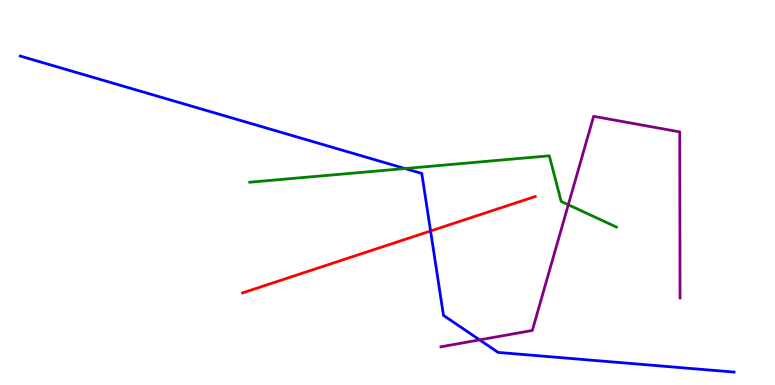[{'lines': ['blue', 'red'], 'intersections': [{'x': 5.56, 'y': 4.0}]}, {'lines': ['green', 'red'], 'intersections': []}, {'lines': ['purple', 'red'], 'intersections': []}, {'lines': ['blue', 'green'], 'intersections': [{'x': 5.23, 'y': 5.62}]}, {'lines': ['blue', 'purple'], 'intersections': [{'x': 6.19, 'y': 1.17}]}, {'lines': ['green', 'purple'], 'intersections': [{'x': 7.33, 'y': 4.68}]}]